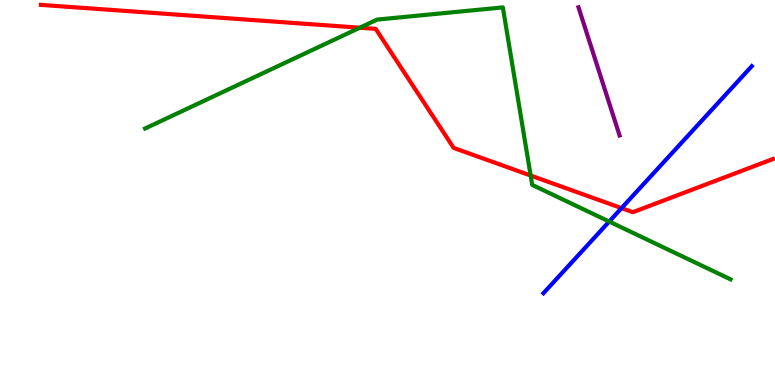[{'lines': ['blue', 'red'], 'intersections': [{'x': 8.02, 'y': 4.59}]}, {'lines': ['green', 'red'], 'intersections': [{'x': 4.64, 'y': 9.28}, {'x': 6.85, 'y': 5.44}]}, {'lines': ['purple', 'red'], 'intersections': []}, {'lines': ['blue', 'green'], 'intersections': [{'x': 7.86, 'y': 4.25}]}, {'lines': ['blue', 'purple'], 'intersections': []}, {'lines': ['green', 'purple'], 'intersections': []}]